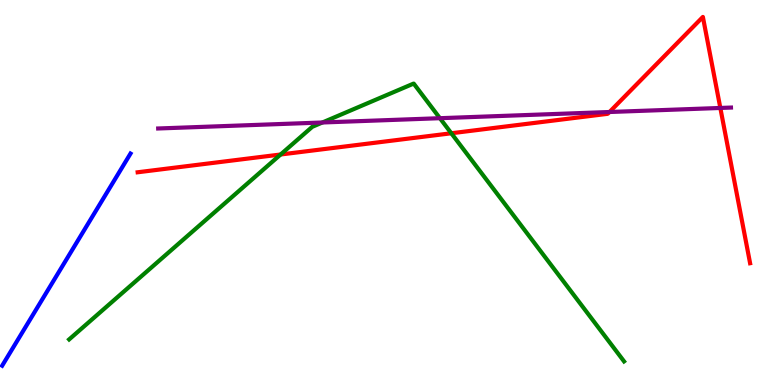[{'lines': ['blue', 'red'], 'intersections': []}, {'lines': ['green', 'red'], 'intersections': [{'x': 3.62, 'y': 5.99}, {'x': 5.82, 'y': 6.54}]}, {'lines': ['purple', 'red'], 'intersections': [{'x': 7.86, 'y': 7.09}, {'x': 9.29, 'y': 7.2}]}, {'lines': ['blue', 'green'], 'intersections': []}, {'lines': ['blue', 'purple'], 'intersections': []}, {'lines': ['green', 'purple'], 'intersections': [{'x': 4.16, 'y': 6.82}, {'x': 5.68, 'y': 6.93}]}]